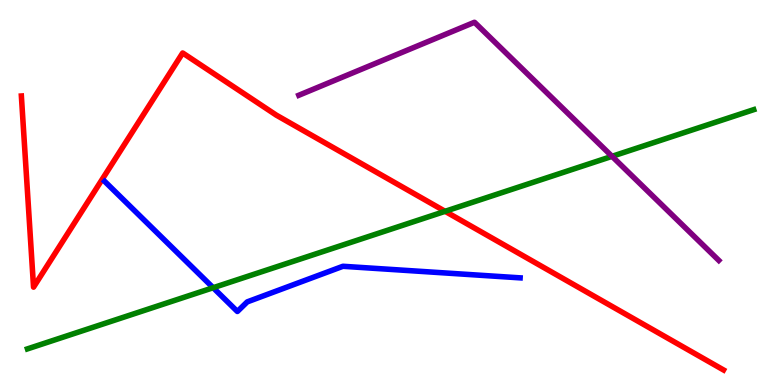[{'lines': ['blue', 'red'], 'intersections': []}, {'lines': ['green', 'red'], 'intersections': [{'x': 5.74, 'y': 4.51}]}, {'lines': ['purple', 'red'], 'intersections': []}, {'lines': ['blue', 'green'], 'intersections': [{'x': 2.75, 'y': 2.53}]}, {'lines': ['blue', 'purple'], 'intersections': []}, {'lines': ['green', 'purple'], 'intersections': [{'x': 7.9, 'y': 5.94}]}]